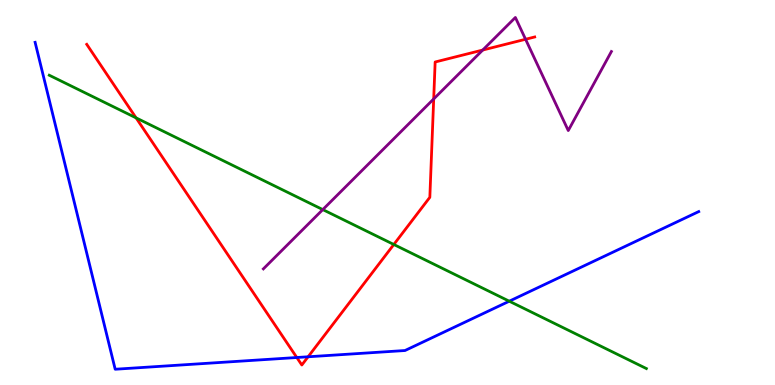[{'lines': ['blue', 'red'], 'intersections': [{'x': 3.83, 'y': 0.714}, {'x': 3.98, 'y': 0.733}]}, {'lines': ['green', 'red'], 'intersections': [{'x': 1.76, 'y': 6.94}, {'x': 5.08, 'y': 3.65}]}, {'lines': ['purple', 'red'], 'intersections': [{'x': 5.6, 'y': 7.43}, {'x': 6.23, 'y': 8.7}, {'x': 6.78, 'y': 8.98}]}, {'lines': ['blue', 'green'], 'intersections': [{'x': 6.57, 'y': 2.18}]}, {'lines': ['blue', 'purple'], 'intersections': []}, {'lines': ['green', 'purple'], 'intersections': [{'x': 4.17, 'y': 4.56}]}]